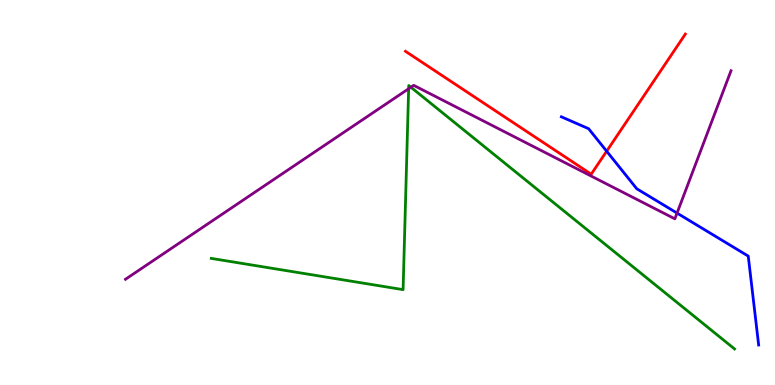[{'lines': ['blue', 'red'], 'intersections': [{'x': 7.83, 'y': 6.07}]}, {'lines': ['green', 'red'], 'intersections': []}, {'lines': ['purple', 'red'], 'intersections': []}, {'lines': ['blue', 'green'], 'intersections': []}, {'lines': ['blue', 'purple'], 'intersections': [{'x': 8.74, 'y': 4.47}]}, {'lines': ['green', 'purple'], 'intersections': [{'x': 5.27, 'y': 7.7}, {'x': 5.3, 'y': 7.73}]}]